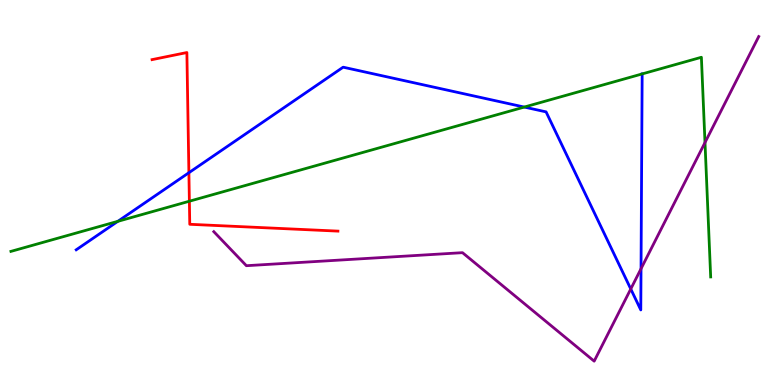[{'lines': ['blue', 'red'], 'intersections': [{'x': 2.44, 'y': 5.51}]}, {'lines': ['green', 'red'], 'intersections': [{'x': 2.44, 'y': 4.77}]}, {'lines': ['purple', 'red'], 'intersections': []}, {'lines': ['blue', 'green'], 'intersections': [{'x': 1.52, 'y': 4.25}, {'x': 6.76, 'y': 7.22}, {'x': 8.29, 'y': 8.08}]}, {'lines': ['blue', 'purple'], 'intersections': [{'x': 8.14, 'y': 2.49}, {'x': 8.27, 'y': 3.02}]}, {'lines': ['green', 'purple'], 'intersections': [{'x': 9.1, 'y': 6.3}]}]